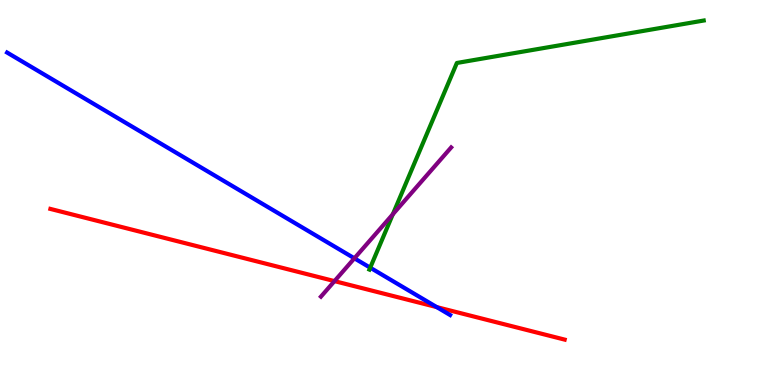[{'lines': ['blue', 'red'], 'intersections': [{'x': 5.64, 'y': 2.02}]}, {'lines': ['green', 'red'], 'intersections': []}, {'lines': ['purple', 'red'], 'intersections': [{'x': 4.32, 'y': 2.7}]}, {'lines': ['blue', 'green'], 'intersections': [{'x': 4.78, 'y': 3.05}]}, {'lines': ['blue', 'purple'], 'intersections': [{'x': 4.57, 'y': 3.29}]}, {'lines': ['green', 'purple'], 'intersections': [{'x': 5.07, 'y': 4.43}]}]